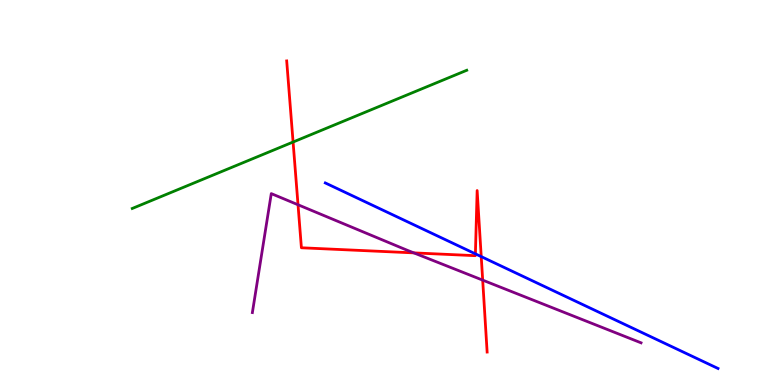[{'lines': ['blue', 'red'], 'intersections': [{'x': 6.13, 'y': 3.41}, {'x': 6.21, 'y': 3.33}]}, {'lines': ['green', 'red'], 'intersections': [{'x': 3.78, 'y': 6.31}]}, {'lines': ['purple', 'red'], 'intersections': [{'x': 3.85, 'y': 4.68}, {'x': 5.34, 'y': 3.43}, {'x': 6.23, 'y': 2.72}]}, {'lines': ['blue', 'green'], 'intersections': []}, {'lines': ['blue', 'purple'], 'intersections': []}, {'lines': ['green', 'purple'], 'intersections': []}]